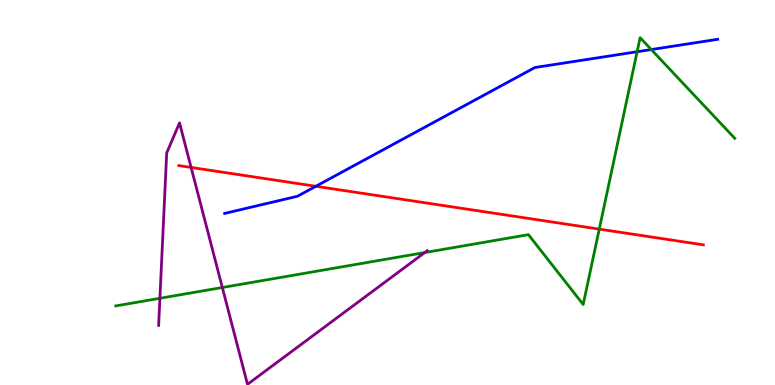[{'lines': ['blue', 'red'], 'intersections': [{'x': 4.08, 'y': 5.16}]}, {'lines': ['green', 'red'], 'intersections': [{'x': 7.73, 'y': 4.05}]}, {'lines': ['purple', 'red'], 'intersections': [{'x': 2.47, 'y': 5.65}]}, {'lines': ['blue', 'green'], 'intersections': [{'x': 8.22, 'y': 8.66}, {'x': 8.4, 'y': 8.71}]}, {'lines': ['blue', 'purple'], 'intersections': []}, {'lines': ['green', 'purple'], 'intersections': [{'x': 2.06, 'y': 2.25}, {'x': 2.87, 'y': 2.53}, {'x': 5.48, 'y': 3.44}]}]